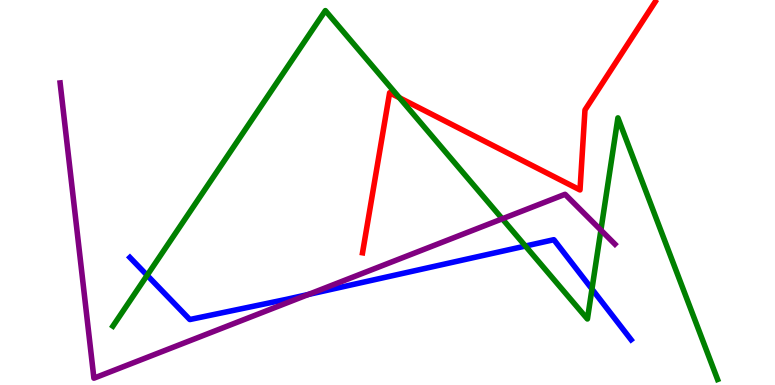[{'lines': ['blue', 'red'], 'intersections': []}, {'lines': ['green', 'red'], 'intersections': [{'x': 5.15, 'y': 7.46}]}, {'lines': ['purple', 'red'], 'intersections': []}, {'lines': ['blue', 'green'], 'intersections': [{'x': 1.9, 'y': 2.85}, {'x': 6.78, 'y': 3.61}, {'x': 7.64, 'y': 2.49}]}, {'lines': ['blue', 'purple'], 'intersections': [{'x': 3.98, 'y': 2.35}]}, {'lines': ['green', 'purple'], 'intersections': [{'x': 6.48, 'y': 4.32}, {'x': 7.75, 'y': 4.02}]}]